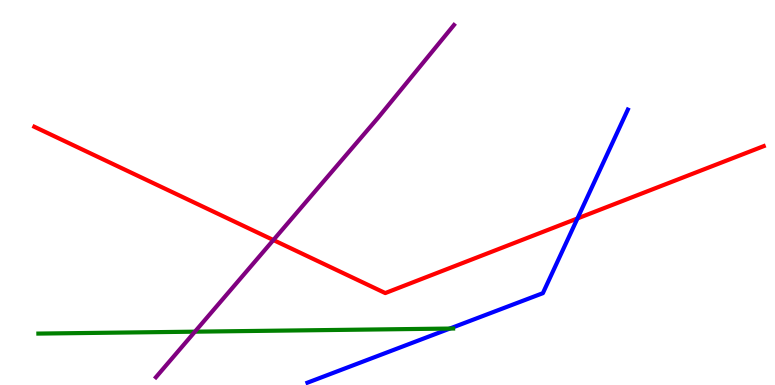[{'lines': ['blue', 'red'], 'intersections': [{'x': 7.45, 'y': 4.33}]}, {'lines': ['green', 'red'], 'intersections': []}, {'lines': ['purple', 'red'], 'intersections': [{'x': 3.53, 'y': 3.77}]}, {'lines': ['blue', 'green'], 'intersections': [{'x': 5.8, 'y': 1.47}]}, {'lines': ['blue', 'purple'], 'intersections': []}, {'lines': ['green', 'purple'], 'intersections': [{'x': 2.52, 'y': 1.39}]}]